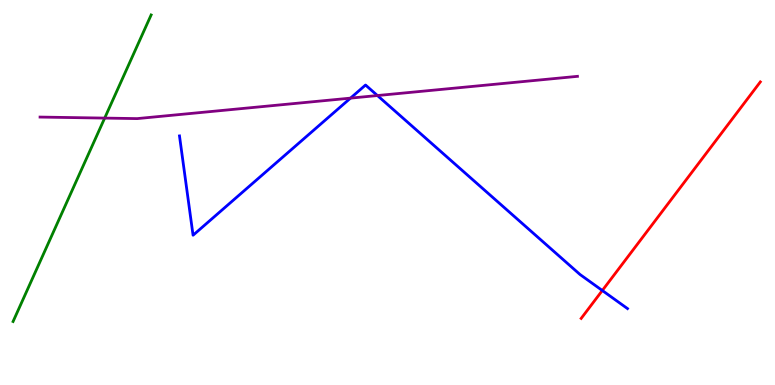[{'lines': ['blue', 'red'], 'intersections': [{'x': 7.77, 'y': 2.45}]}, {'lines': ['green', 'red'], 'intersections': []}, {'lines': ['purple', 'red'], 'intersections': []}, {'lines': ['blue', 'green'], 'intersections': []}, {'lines': ['blue', 'purple'], 'intersections': [{'x': 4.52, 'y': 7.45}, {'x': 4.87, 'y': 7.52}]}, {'lines': ['green', 'purple'], 'intersections': [{'x': 1.35, 'y': 6.93}]}]